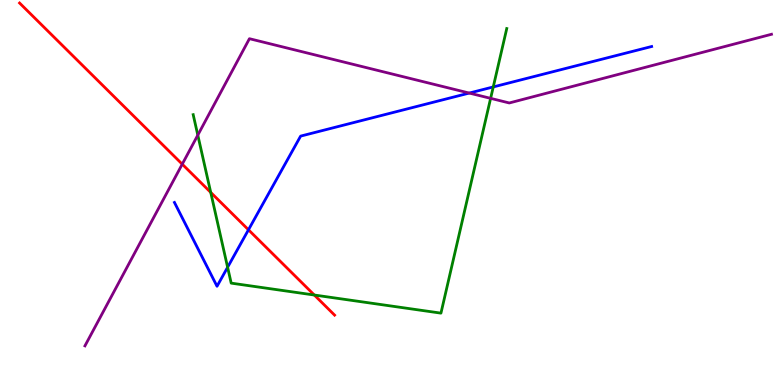[{'lines': ['blue', 'red'], 'intersections': [{'x': 3.21, 'y': 4.03}]}, {'lines': ['green', 'red'], 'intersections': [{'x': 2.72, 'y': 5.0}, {'x': 4.06, 'y': 2.34}]}, {'lines': ['purple', 'red'], 'intersections': [{'x': 2.35, 'y': 5.74}]}, {'lines': ['blue', 'green'], 'intersections': [{'x': 2.94, 'y': 3.06}, {'x': 6.36, 'y': 7.74}]}, {'lines': ['blue', 'purple'], 'intersections': [{'x': 6.05, 'y': 7.58}]}, {'lines': ['green', 'purple'], 'intersections': [{'x': 2.55, 'y': 6.49}, {'x': 6.33, 'y': 7.45}]}]